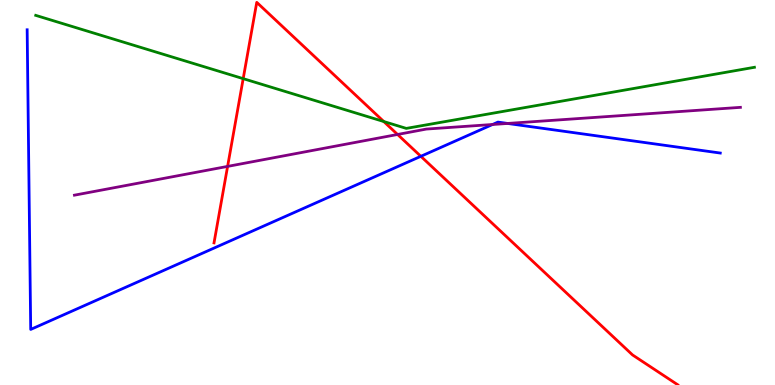[{'lines': ['blue', 'red'], 'intersections': [{'x': 5.43, 'y': 5.94}]}, {'lines': ['green', 'red'], 'intersections': [{'x': 3.14, 'y': 7.96}, {'x': 4.95, 'y': 6.84}]}, {'lines': ['purple', 'red'], 'intersections': [{'x': 2.94, 'y': 5.68}, {'x': 5.13, 'y': 6.51}]}, {'lines': ['blue', 'green'], 'intersections': []}, {'lines': ['blue', 'purple'], 'intersections': [{'x': 6.36, 'y': 6.77}, {'x': 6.55, 'y': 6.79}]}, {'lines': ['green', 'purple'], 'intersections': []}]